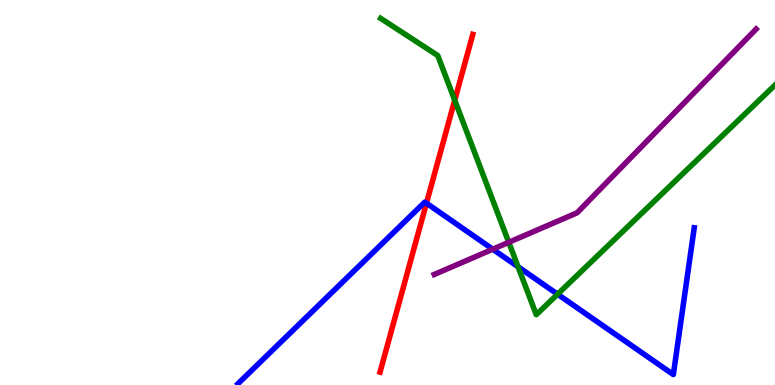[{'lines': ['blue', 'red'], 'intersections': [{'x': 5.5, 'y': 4.72}]}, {'lines': ['green', 'red'], 'intersections': [{'x': 5.87, 'y': 7.4}]}, {'lines': ['purple', 'red'], 'intersections': []}, {'lines': ['blue', 'green'], 'intersections': [{'x': 6.68, 'y': 3.07}, {'x': 7.19, 'y': 2.36}]}, {'lines': ['blue', 'purple'], 'intersections': [{'x': 6.36, 'y': 3.53}]}, {'lines': ['green', 'purple'], 'intersections': [{'x': 6.56, 'y': 3.71}]}]